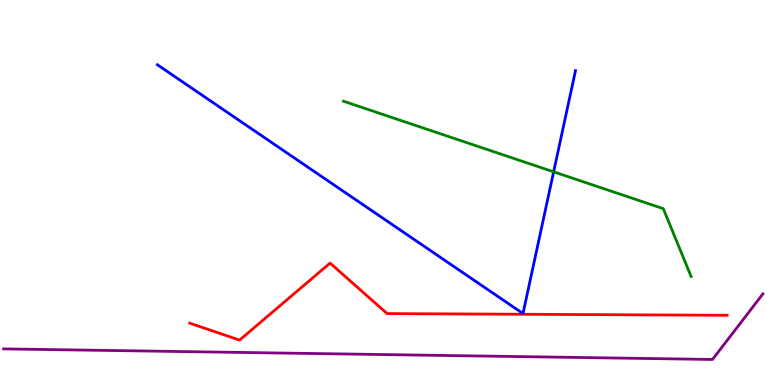[{'lines': ['blue', 'red'], 'intersections': []}, {'lines': ['green', 'red'], 'intersections': []}, {'lines': ['purple', 'red'], 'intersections': []}, {'lines': ['blue', 'green'], 'intersections': [{'x': 7.14, 'y': 5.54}]}, {'lines': ['blue', 'purple'], 'intersections': []}, {'lines': ['green', 'purple'], 'intersections': []}]